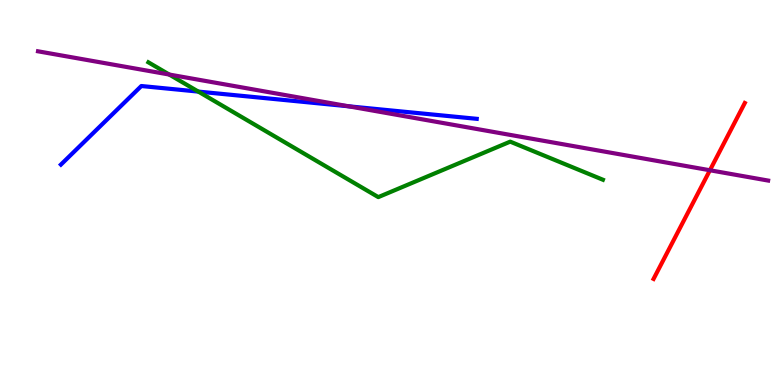[{'lines': ['blue', 'red'], 'intersections': []}, {'lines': ['green', 'red'], 'intersections': []}, {'lines': ['purple', 'red'], 'intersections': [{'x': 9.16, 'y': 5.58}]}, {'lines': ['blue', 'green'], 'intersections': [{'x': 2.56, 'y': 7.62}]}, {'lines': ['blue', 'purple'], 'intersections': [{'x': 4.5, 'y': 7.24}]}, {'lines': ['green', 'purple'], 'intersections': [{'x': 2.18, 'y': 8.06}]}]